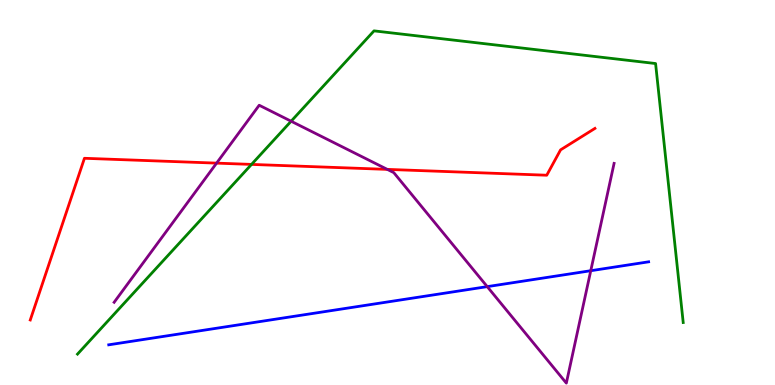[{'lines': ['blue', 'red'], 'intersections': []}, {'lines': ['green', 'red'], 'intersections': [{'x': 3.25, 'y': 5.73}]}, {'lines': ['purple', 'red'], 'intersections': [{'x': 2.79, 'y': 5.76}, {'x': 5.0, 'y': 5.6}]}, {'lines': ['blue', 'green'], 'intersections': []}, {'lines': ['blue', 'purple'], 'intersections': [{'x': 6.29, 'y': 2.55}, {'x': 7.62, 'y': 2.97}]}, {'lines': ['green', 'purple'], 'intersections': [{'x': 3.76, 'y': 6.85}]}]